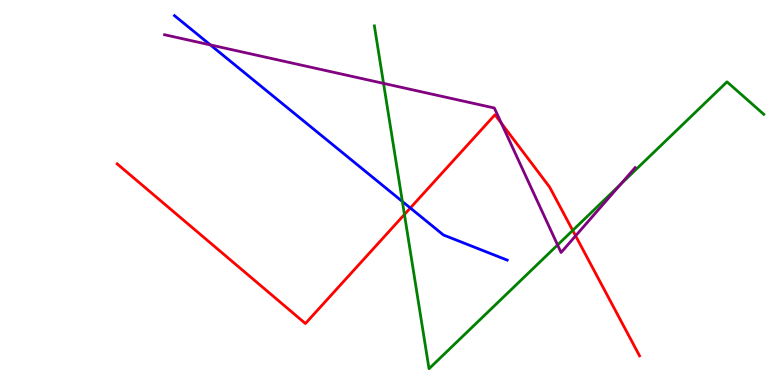[{'lines': ['blue', 'red'], 'intersections': [{'x': 5.29, 'y': 4.6}]}, {'lines': ['green', 'red'], 'intersections': [{'x': 5.22, 'y': 4.43}, {'x': 7.39, 'y': 4.02}]}, {'lines': ['purple', 'red'], 'intersections': [{'x': 6.47, 'y': 6.8}, {'x': 7.43, 'y': 3.87}]}, {'lines': ['blue', 'green'], 'intersections': [{'x': 5.19, 'y': 4.77}]}, {'lines': ['blue', 'purple'], 'intersections': [{'x': 2.71, 'y': 8.83}]}, {'lines': ['green', 'purple'], 'intersections': [{'x': 4.95, 'y': 7.83}, {'x': 7.19, 'y': 3.64}, {'x': 8.01, 'y': 5.21}]}]